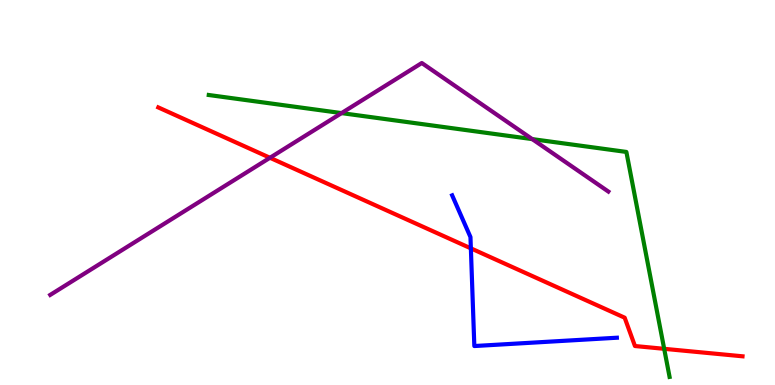[{'lines': ['blue', 'red'], 'intersections': [{'x': 6.08, 'y': 3.55}]}, {'lines': ['green', 'red'], 'intersections': [{'x': 8.57, 'y': 0.94}]}, {'lines': ['purple', 'red'], 'intersections': [{'x': 3.48, 'y': 5.9}]}, {'lines': ['blue', 'green'], 'intersections': []}, {'lines': ['blue', 'purple'], 'intersections': []}, {'lines': ['green', 'purple'], 'intersections': [{'x': 4.41, 'y': 7.06}, {'x': 6.87, 'y': 6.39}]}]